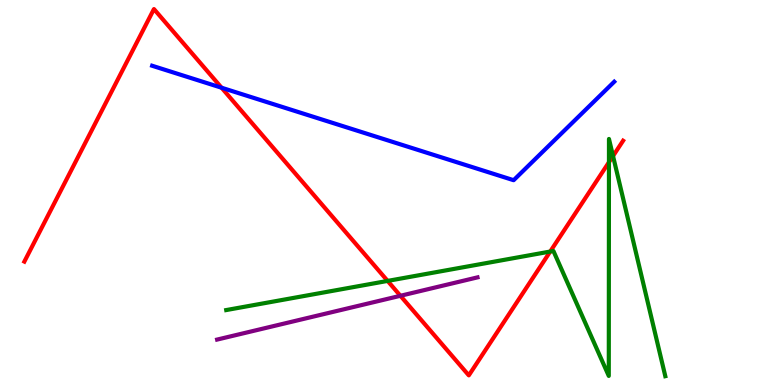[{'lines': ['blue', 'red'], 'intersections': [{'x': 2.86, 'y': 7.72}]}, {'lines': ['green', 'red'], 'intersections': [{'x': 5.0, 'y': 2.7}, {'x': 7.1, 'y': 3.47}, {'x': 7.86, 'y': 5.79}, {'x': 7.91, 'y': 5.95}]}, {'lines': ['purple', 'red'], 'intersections': [{'x': 5.17, 'y': 2.32}]}, {'lines': ['blue', 'green'], 'intersections': []}, {'lines': ['blue', 'purple'], 'intersections': []}, {'lines': ['green', 'purple'], 'intersections': []}]